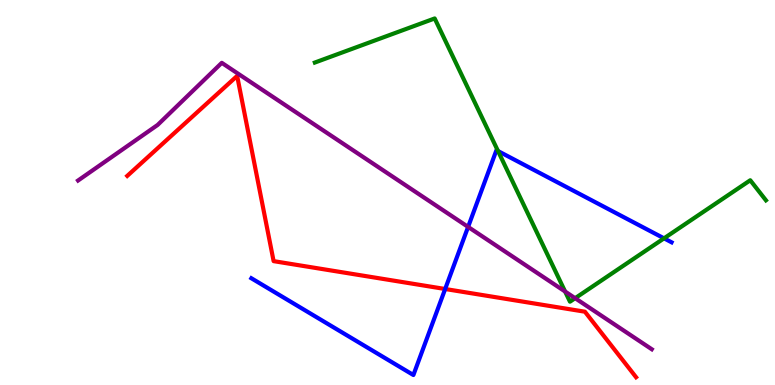[{'lines': ['blue', 'red'], 'intersections': [{'x': 5.74, 'y': 2.49}]}, {'lines': ['green', 'red'], 'intersections': []}, {'lines': ['purple', 'red'], 'intersections': []}, {'lines': ['blue', 'green'], 'intersections': [{'x': 6.43, 'y': 6.08}, {'x': 8.57, 'y': 3.81}]}, {'lines': ['blue', 'purple'], 'intersections': [{'x': 6.04, 'y': 4.11}]}, {'lines': ['green', 'purple'], 'intersections': [{'x': 7.29, 'y': 2.43}, {'x': 7.42, 'y': 2.25}]}]